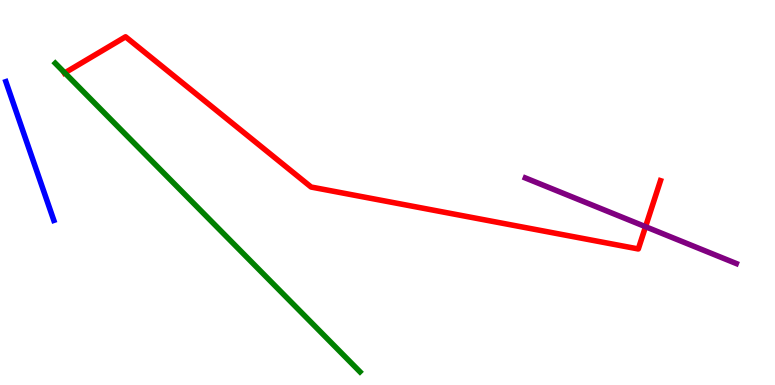[{'lines': ['blue', 'red'], 'intersections': []}, {'lines': ['green', 'red'], 'intersections': [{'x': 0.836, 'y': 8.11}]}, {'lines': ['purple', 'red'], 'intersections': [{'x': 8.33, 'y': 4.11}]}, {'lines': ['blue', 'green'], 'intersections': []}, {'lines': ['blue', 'purple'], 'intersections': []}, {'lines': ['green', 'purple'], 'intersections': []}]